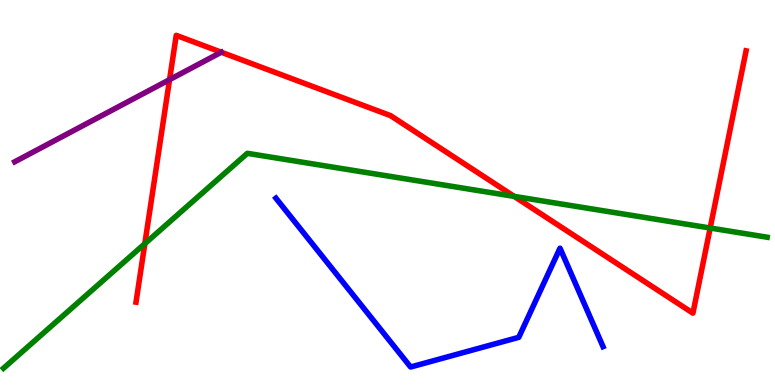[{'lines': ['blue', 'red'], 'intersections': []}, {'lines': ['green', 'red'], 'intersections': [{'x': 1.87, 'y': 3.67}, {'x': 6.63, 'y': 4.9}, {'x': 9.16, 'y': 4.08}]}, {'lines': ['purple', 'red'], 'intersections': [{'x': 2.19, 'y': 7.93}]}, {'lines': ['blue', 'green'], 'intersections': []}, {'lines': ['blue', 'purple'], 'intersections': []}, {'lines': ['green', 'purple'], 'intersections': []}]